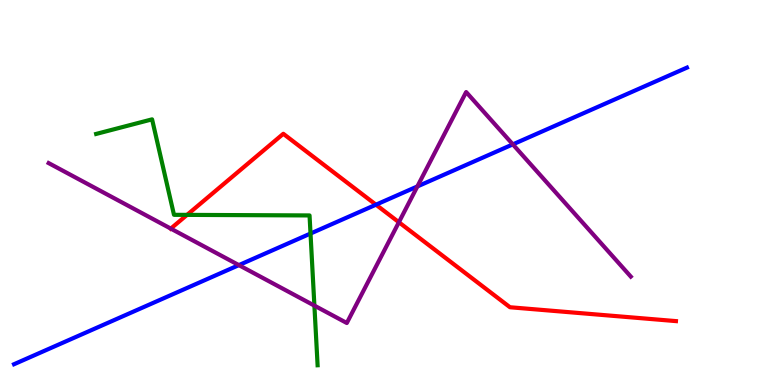[{'lines': ['blue', 'red'], 'intersections': [{'x': 4.85, 'y': 4.68}]}, {'lines': ['green', 'red'], 'intersections': [{'x': 2.41, 'y': 4.42}]}, {'lines': ['purple', 'red'], 'intersections': [{'x': 2.2, 'y': 4.06}, {'x': 5.15, 'y': 4.23}]}, {'lines': ['blue', 'green'], 'intersections': [{'x': 4.01, 'y': 3.93}]}, {'lines': ['blue', 'purple'], 'intersections': [{'x': 3.08, 'y': 3.11}, {'x': 5.39, 'y': 5.16}, {'x': 6.62, 'y': 6.25}]}, {'lines': ['green', 'purple'], 'intersections': [{'x': 4.06, 'y': 2.06}]}]